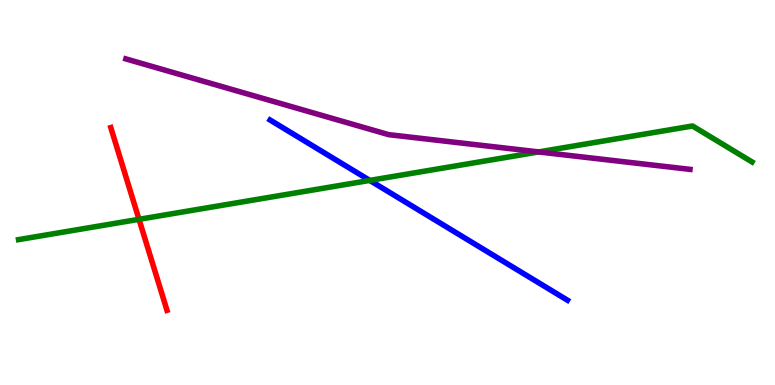[{'lines': ['blue', 'red'], 'intersections': []}, {'lines': ['green', 'red'], 'intersections': [{'x': 1.79, 'y': 4.3}]}, {'lines': ['purple', 'red'], 'intersections': []}, {'lines': ['blue', 'green'], 'intersections': [{'x': 4.77, 'y': 5.31}]}, {'lines': ['blue', 'purple'], 'intersections': []}, {'lines': ['green', 'purple'], 'intersections': [{'x': 6.95, 'y': 6.05}]}]